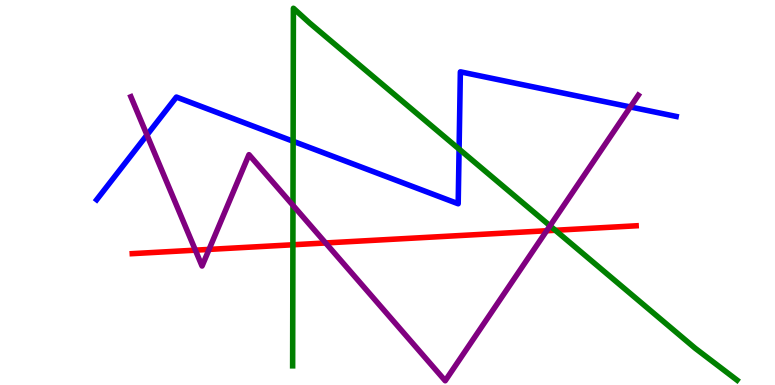[{'lines': ['blue', 'red'], 'intersections': []}, {'lines': ['green', 'red'], 'intersections': [{'x': 3.78, 'y': 3.64}, {'x': 7.17, 'y': 4.02}]}, {'lines': ['purple', 'red'], 'intersections': [{'x': 2.52, 'y': 3.5}, {'x': 2.7, 'y': 3.52}, {'x': 4.2, 'y': 3.69}, {'x': 7.05, 'y': 4.01}]}, {'lines': ['blue', 'green'], 'intersections': [{'x': 3.78, 'y': 6.33}, {'x': 5.92, 'y': 6.13}]}, {'lines': ['blue', 'purple'], 'intersections': [{'x': 1.9, 'y': 6.49}, {'x': 8.13, 'y': 7.22}]}, {'lines': ['green', 'purple'], 'intersections': [{'x': 3.78, 'y': 4.67}, {'x': 7.1, 'y': 4.14}]}]